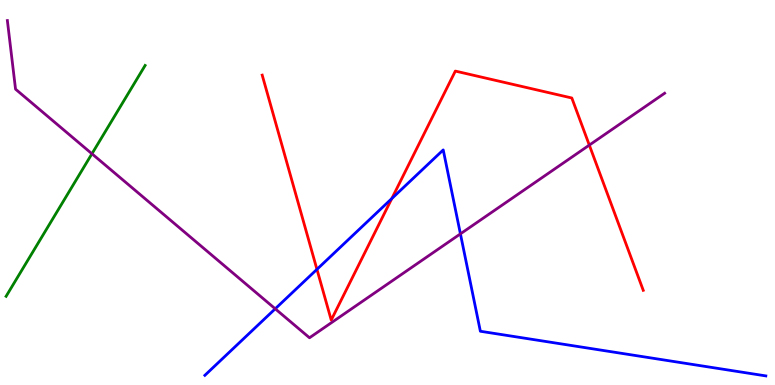[{'lines': ['blue', 'red'], 'intersections': [{'x': 4.09, 'y': 3.0}, {'x': 5.06, 'y': 4.84}]}, {'lines': ['green', 'red'], 'intersections': []}, {'lines': ['purple', 'red'], 'intersections': [{'x': 7.6, 'y': 6.23}]}, {'lines': ['blue', 'green'], 'intersections': []}, {'lines': ['blue', 'purple'], 'intersections': [{'x': 3.55, 'y': 1.98}, {'x': 5.94, 'y': 3.93}]}, {'lines': ['green', 'purple'], 'intersections': [{'x': 1.19, 'y': 6.01}]}]